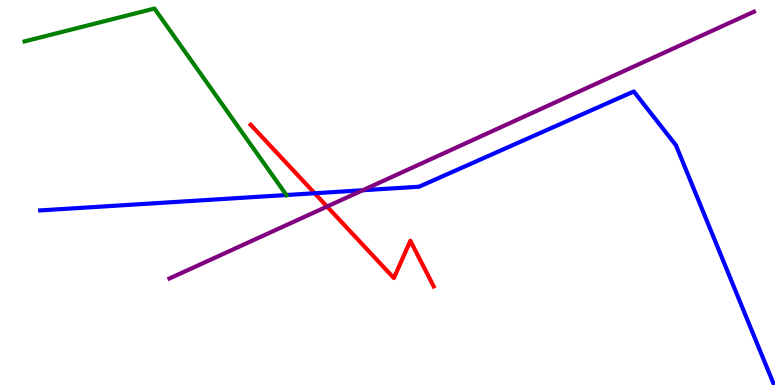[{'lines': ['blue', 'red'], 'intersections': [{'x': 4.06, 'y': 4.98}]}, {'lines': ['green', 'red'], 'intersections': []}, {'lines': ['purple', 'red'], 'intersections': [{'x': 4.22, 'y': 4.64}]}, {'lines': ['blue', 'green'], 'intersections': [{'x': 3.7, 'y': 4.93}]}, {'lines': ['blue', 'purple'], 'intersections': [{'x': 4.68, 'y': 5.06}]}, {'lines': ['green', 'purple'], 'intersections': []}]